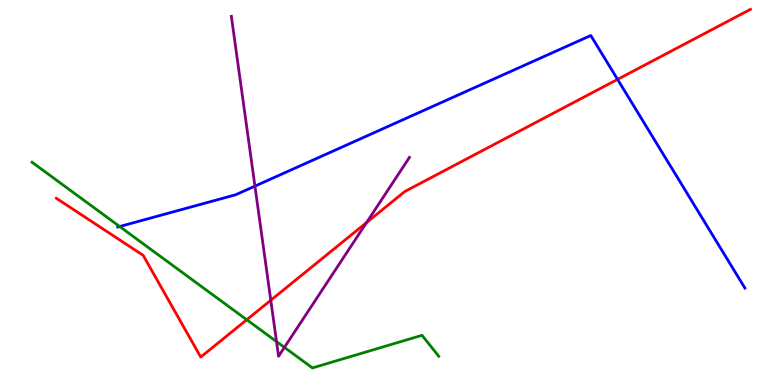[{'lines': ['blue', 'red'], 'intersections': [{'x': 7.97, 'y': 7.94}]}, {'lines': ['green', 'red'], 'intersections': [{'x': 3.18, 'y': 1.7}]}, {'lines': ['purple', 'red'], 'intersections': [{'x': 3.49, 'y': 2.2}, {'x': 4.73, 'y': 4.22}]}, {'lines': ['blue', 'green'], 'intersections': [{'x': 1.54, 'y': 4.12}]}, {'lines': ['blue', 'purple'], 'intersections': [{'x': 3.29, 'y': 5.17}]}, {'lines': ['green', 'purple'], 'intersections': [{'x': 3.57, 'y': 1.13}, {'x': 3.67, 'y': 0.978}]}]